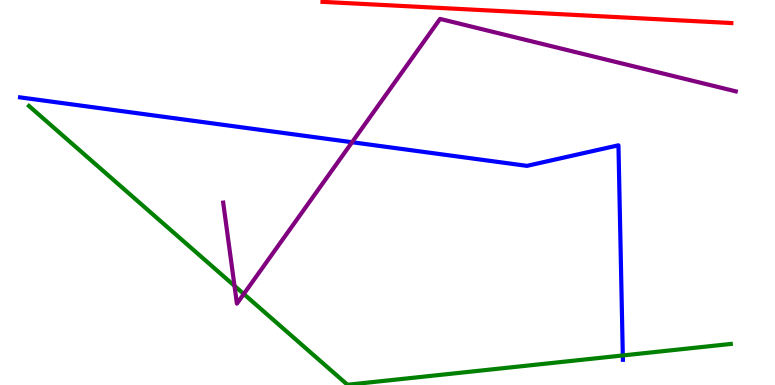[{'lines': ['blue', 'red'], 'intersections': []}, {'lines': ['green', 'red'], 'intersections': []}, {'lines': ['purple', 'red'], 'intersections': []}, {'lines': ['blue', 'green'], 'intersections': [{'x': 8.04, 'y': 0.768}]}, {'lines': ['blue', 'purple'], 'intersections': [{'x': 4.54, 'y': 6.31}]}, {'lines': ['green', 'purple'], 'intersections': [{'x': 3.03, 'y': 2.58}, {'x': 3.15, 'y': 2.36}]}]